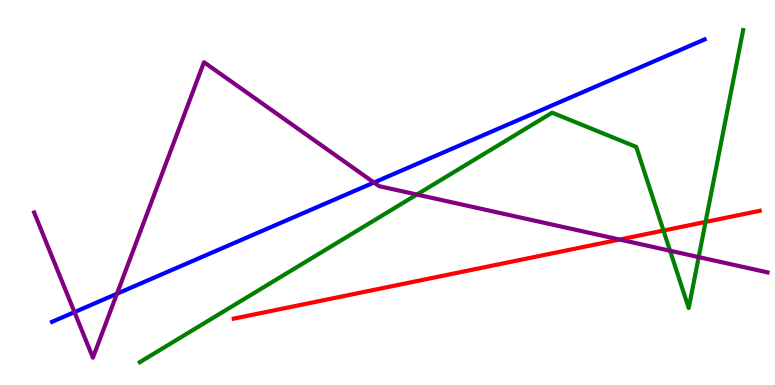[{'lines': ['blue', 'red'], 'intersections': []}, {'lines': ['green', 'red'], 'intersections': [{'x': 8.56, 'y': 4.01}, {'x': 9.1, 'y': 4.24}]}, {'lines': ['purple', 'red'], 'intersections': [{'x': 8.0, 'y': 3.78}]}, {'lines': ['blue', 'green'], 'intersections': []}, {'lines': ['blue', 'purple'], 'intersections': [{'x': 0.961, 'y': 1.89}, {'x': 1.51, 'y': 2.37}, {'x': 4.83, 'y': 5.26}]}, {'lines': ['green', 'purple'], 'intersections': [{'x': 5.38, 'y': 4.95}, {'x': 8.65, 'y': 3.49}, {'x': 9.02, 'y': 3.32}]}]